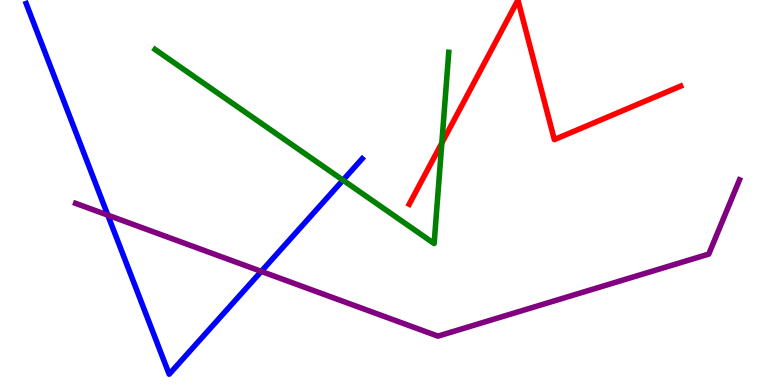[{'lines': ['blue', 'red'], 'intersections': []}, {'lines': ['green', 'red'], 'intersections': [{'x': 5.7, 'y': 6.28}]}, {'lines': ['purple', 'red'], 'intersections': []}, {'lines': ['blue', 'green'], 'intersections': [{'x': 4.43, 'y': 5.32}]}, {'lines': ['blue', 'purple'], 'intersections': [{'x': 1.39, 'y': 4.41}, {'x': 3.37, 'y': 2.95}]}, {'lines': ['green', 'purple'], 'intersections': []}]